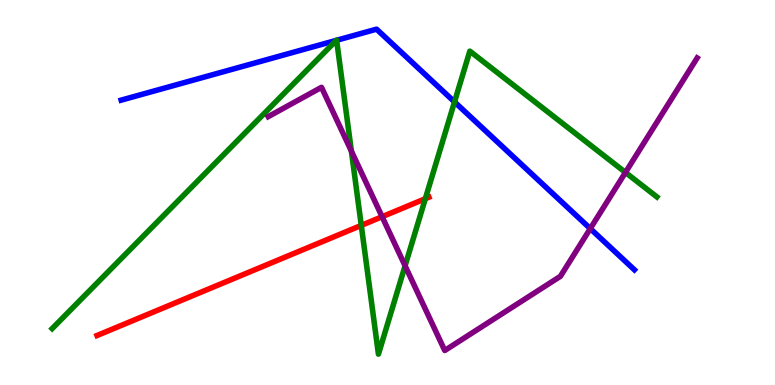[{'lines': ['blue', 'red'], 'intersections': []}, {'lines': ['green', 'red'], 'intersections': [{'x': 4.66, 'y': 4.15}, {'x': 5.49, 'y': 4.84}]}, {'lines': ['purple', 'red'], 'intersections': [{'x': 4.93, 'y': 4.37}]}, {'lines': ['blue', 'green'], 'intersections': [{'x': 4.34, 'y': 8.95}, {'x': 4.34, 'y': 8.95}, {'x': 5.86, 'y': 7.35}]}, {'lines': ['blue', 'purple'], 'intersections': [{'x': 7.62, 'y': 4.06}]}, {'lines': ['green', 'purple'], 'intersections': [{'x': 4.53, 'y': 6.07}, {'x': 5.23, 'y': 3.1}, {'x': 8.07, 'y': 5.52}]}]